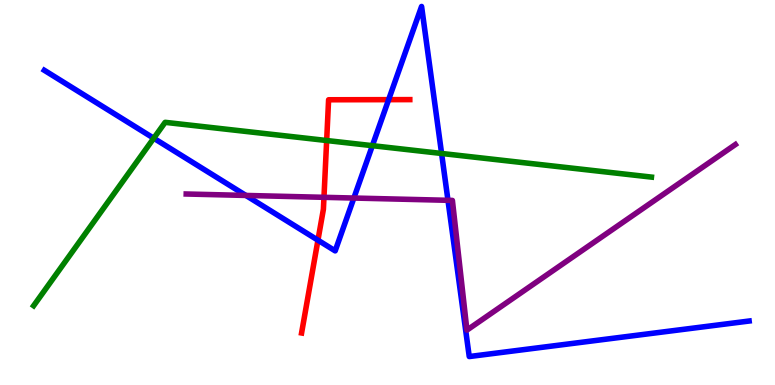[{'lines': ['blue', 'red'], 'intersections': [{'x': 4.1, 'y': 3.76}, {'x': 5.01, 'y': 7.41}]}, {'lines': ['green', 'red'], 'intersections': [{'x': 4.22, 'y': 6.35}]}, {'lines': ['purple', 'red'], 'intersections': [{'x': 4.18, 'y': 4.87}]}, {'lines': ['blue', 'green'], 'intersections': [{'x': 1.98, 'y': 6.41}, {'x': 4.8, 'y': 6.22}, {'x': 5.7, 'y': 6.01}]}, {'lines': ['blue', 'purple'], 'intersections': [{'x': 3.17, 'y': 4.92}, {'x': 4.57, 'y': 4.86}, {'x': 5.78, 'y': 4.8}]}, {'lines': ['green', 'purple'], 'intersections': []}]